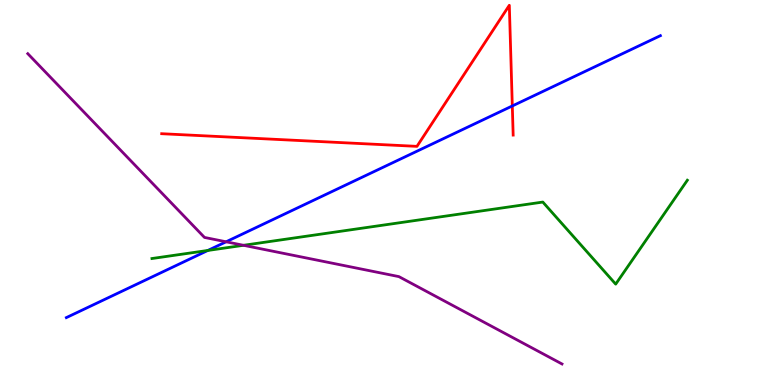[{'lines': ['blue', 'red'], 'intersections': [{'x': 6.61, 'y': 7.25}]}, {'lines': ['green', 'red'], 'intersections': []}, {'lines': ['purple', 'red'], 'intersections': []}, {'lines': ['blue', 'green'], 'intersections': [{'x': 2.68, 'y': 3.49}]}, {'lines': ['blue', 'purple'], 'intersections': [{'x': 2.92, 'y': 3.72}]}, {'lines': ['green', 'purple'], 'intersections': [{'x': 3.14, 'y': 3.63}]}]